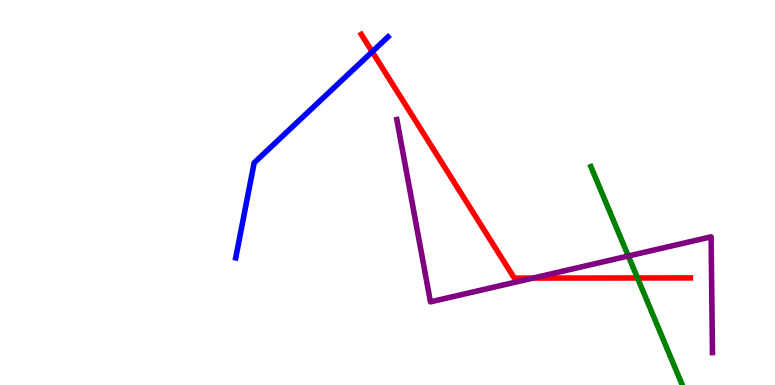[{'lines': ['blue', 'red'], 'intersections': [{'x': 4.8, 'y': 8.66}]}, {'lines': ['green', 'red'], 'intersections': [{'x': 8.23, 'y': 2.78}]}, {'lines': ['purple', 'red'], 'intersections': [{'x': 6.88, 'y': 2.78}]}, {'lines': ['blue', 'green'], 'intersections': []}, {'lines': ['blue', 'purple'], 'intersections': []}, {'lines': ['green', 'purple'], 'intersections': [{'x': 8.11, 'y': 3.35}]}]